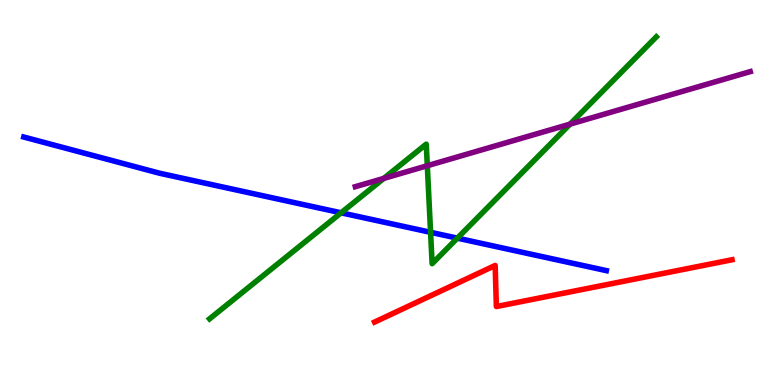[{'lines': ['blue', 'red'], 'intersections': []}, {'lines': ['green', 'red'], 'intersections': []}, {'lines': ['purple', 'red'], 'intersections': []}, {'lines': ['blue', 'green'], 'intersections': [{'x': 4.4, 'y': 4.47}, {'x': 5.56, 'y': 3.97}, {'x': 5.9, 'y': 3.81}]}, {'lines': ['blue', 'purple'], 'intersections': []}, {'lines': ['green', 'purple'], 'intersections': [{'x': 4.95, 'y': 5.37}, {'x': 5.51, 'y': 5.7}, {'x': 7.36, 'y': 6.78}]}]